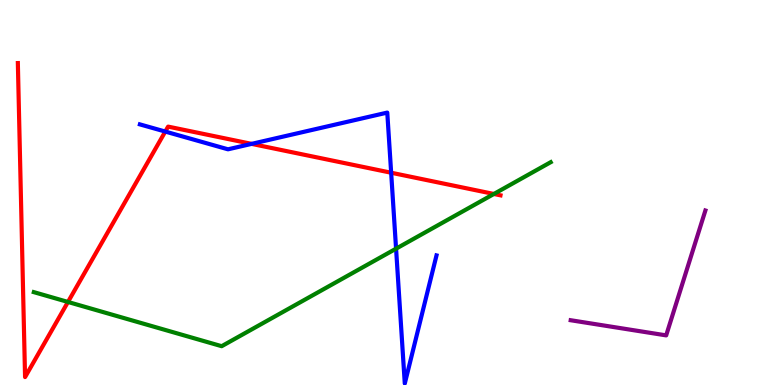[{'lines': ['blue', 'red'], 'intersections': [{'x': 2.13, 'y': 6.58}, {'x': 3.25, 'y': 6.26}, {'x': 5.05, 'y': 5.51}]}, {'lines': ['green', 'red'], 'intersections': [{'x': 0.877, 'y': 2.16}, {'x': 6.37, 'y': 4.96}]}, {'lines': ['purple', 'red'], 'intersections': []}, {'lines': ['blue', 'green'], 'intersections': [{'x': 5.11, 'y': 3.54}]}, {'lines': ['blue', 'purple'], 'intersections': []}, {'lines': ['green', 'purple'], 'intersections': []}]